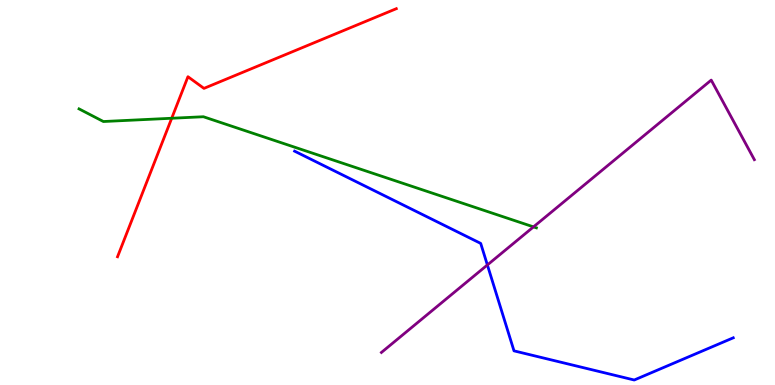[{'lines': ['blue', 'red'], 'intersections': []}, {'lines': ['green', 'red'], 'intersections': [{'x': 2.22, 'y': 6.93}]}, {'lines': ['purple', 'red'], 'intersections': []}, {'lines': ['blue', 'green'], 'intersections': []}, {'lines': ['blue', 'purple'], 'intersections': [{'x': 6.29, 'y': 3.12}]}, {'lines': ['green', 'purple'], 'intersections': [{'x': 6.88, 'y': 4.11}]}]